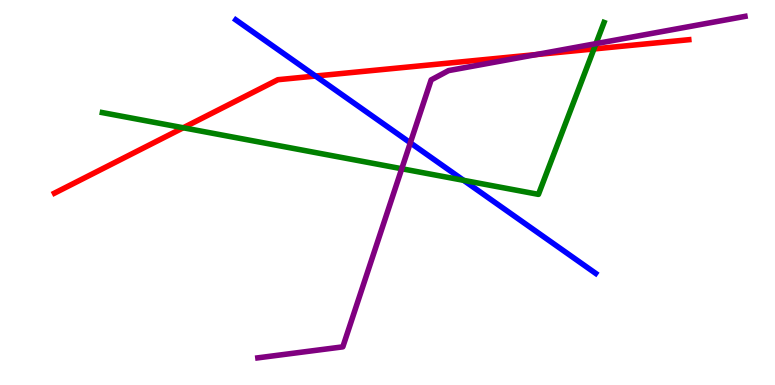[{'lines': ['blue', 'red'], 'intersections': [{'x': 4.07, 'y': 8.02}]}, {'lines': ['green', 'red'], 'intersections': [{'x': 2.36, 'y': 6.68}, {'x': 7.66, 'y': 8.73}]}, {'lines': ['purple', 'red'], 'intersections': [{'x': 6.92, 'y': 8.58}]}, {'lines': ['blue', 'green'], 'intersections': [{'x': 5.98, 'y': 5.32}]}, {'lines': ['blue', 'purple'], 'intersections': [{'x': 5.29, 'y': 6.29}]}, {'lines': ['green', 'purple'], 'intersections': [{'x': 5.18, 'y': 5.62}, {'x': 7.69, 'y': 8.87}]}]